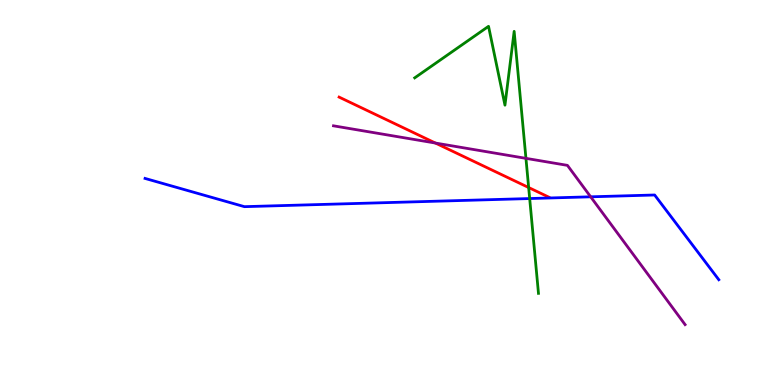[{'lines': ['blue', 'red'], 'intersections': []}, {'lines': ['green', 'red'], 'intersections': [{'x': 6.82, 'y': 5.13}]}, {'lines': ['purple', 'red'], 'intersections': [{'x': 5.62, 'y': 6.28}]}, {'lines': ['blue', 'green'], 'intersections': [{'x': 6.83, 'y': 4.84}]}, {'lines': ['blue', 'purple'], 'intersections': [{'x': 7.62, 'y': 4.89}]}, {'lines': ['green', 'purple'], 'intersections': [{'x': 6.79, 'y': 5.89}]}]